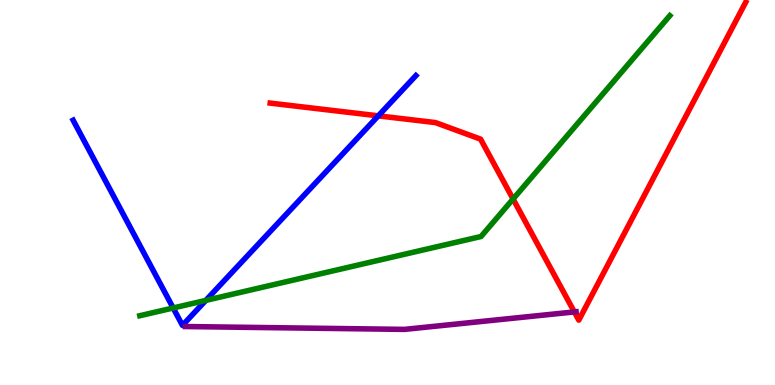[{'lines': ['blue', 'red'], 'intersections': [{'x': 4.88, 'y': 6.99}]}, {'lines': ['green', 'red'], 'intersections': [{'x': 6.62, 'y': 4.83}]}, {'lines': ['purple', 'red'], 'intersections': [{'x': 7.41, 'y': 1.9}]}, {'lines': ['blue', 'green'], 'intersections': [{'x': 2.23, 'y': 2.0}, {'x': 2.66, 'y': 2.2}]}, {'lines': ['blue', 'purple'], 'intersections': []}, {'lines': ['green', 'purple'], 'intersections': []}]